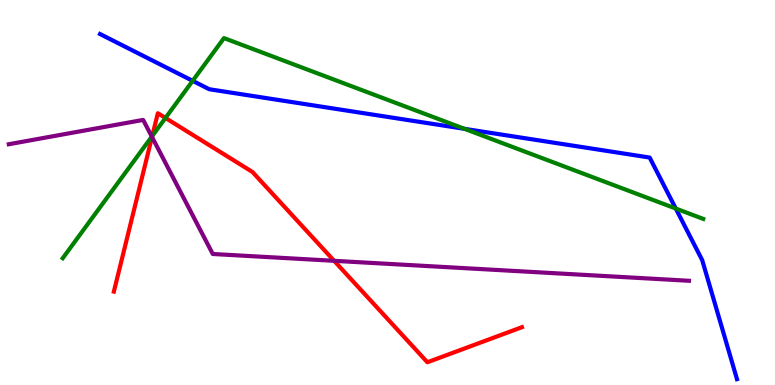[{'lines': ['blue', 'red'], 'intersections': []}, {'lines': ['green', 'red'], 'intersections': [{'x': 1.96, 'y': 6.47}, {'x': 2.14, 'y': 6.94}]}, {'lines': ['purple', 'red'], 'intersections': [{'x': 1.96, 'y': 6.44}, {'x': 4.31, 'y': 3.23}]}, {'lines': ['blue', 'green'], 'intersections': [{'x': 2.49, 'y': 7.9}, {'x': 5.99, 'y': 6.65}, {'x': 8.72, 'y': 4.58}]}, {'lines': ['blue', 'purple'], 'intersections': []}, {'lines': ['green', 'purple'], 'intersections': [{'x': 1.96, 'y': 6.45}]}]